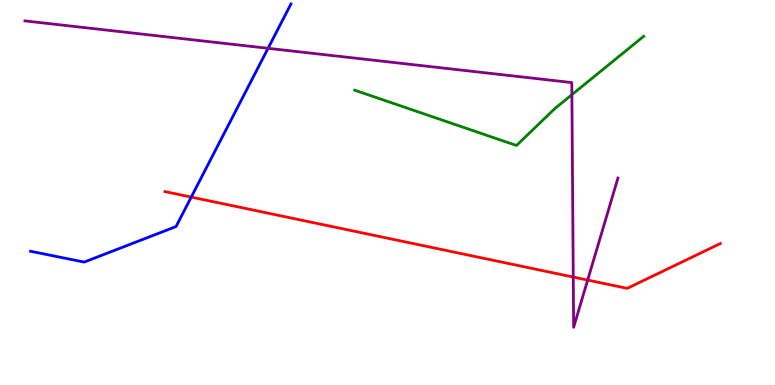[{'lines': ['blue', 'red'], 'intersections': [{'x': 2.47, 'y': 4.88}]}, {'lines': ['green', 'red'], 'intersections': []}, {'lines': ['purple', 'red'], 'intersections': [{'x': 7.4, 'y': 2.8}, {'x': 7.58, 'y': 2.73}]}, {'lines': ['blue', 'green'], 'intersections': []}, {'lines': ['blue', 'purple'], 'intersections': [{'x': 3.46, 'y': 8.75}]}, {'lines': ['green', 'purple'], 'intersections': [{'x': 7.38, 'y': 7.54}]}]